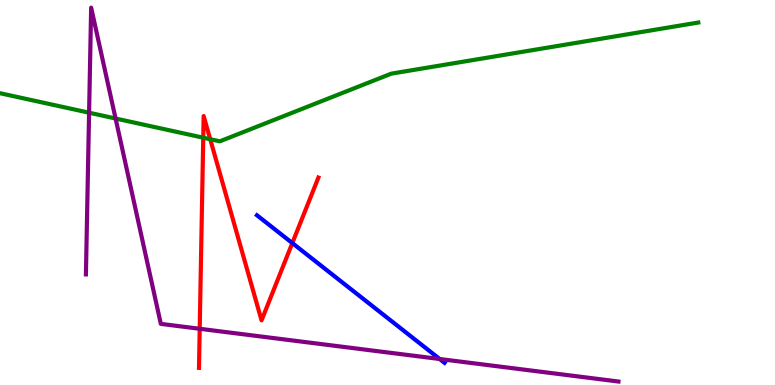[{'lines': ['blue', 'red'], 'intersections': [{'x': 3.77, 'y': 3.69}]}, {'lines': ['green', 'red'], 'intersections': [{'x': 2.62, 'y': 6.42}, {'x': 2.71, 'y': 6.38}]}, {'lines': ['purple', 'red'], 'intersections': [{'x': 2.58, 'y': 1.46}]}, {'lines': ['blue', 'green'], 'intersections': []}, {'lines': ['blue', 'purple'], 'intersections': [{'x': 5.67, 'y': 0.675}]}, {'lines': ['green', 'purple'], 'intersections': [{'x': 1.15, 'y': 7.07}, {'x': 1.49, 'y': 6.92}]}]